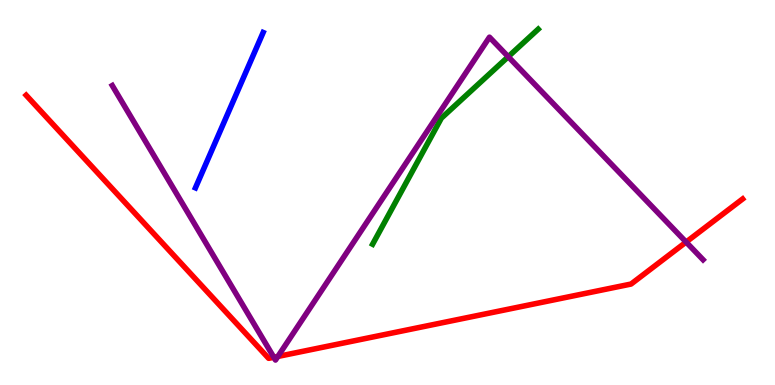[{'lines': ['blue', 'red'], 'intersections': []}, {'lines': ['green', 'red'], 'intersections': []}, {'lines': ['purple', 'red'], 'intersections': [{'x': 3.53, 'y': 0.72}, {'x': 3.59, 'y': 0.742}, {'x': 8.85, 'y': 3.71}]}, {'lines': ['blue', 'green'], 'intersections': []}, {'lines': ['blue', 'purple'], 'intersections': []}, {'lines': ['green', 'purple'], 'intersections': [{'x': 6.56, 'y': 8.53}]}]